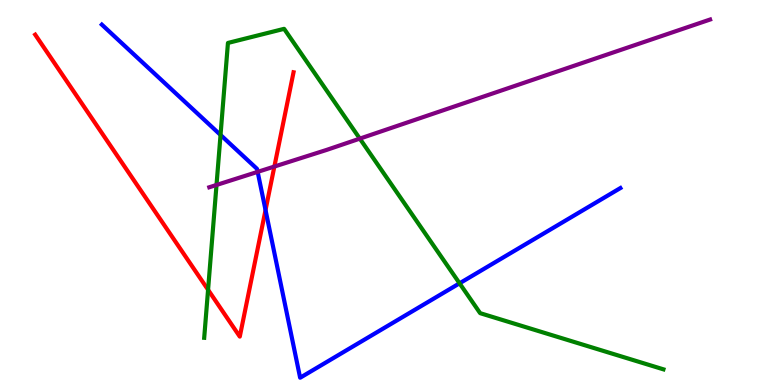[{'lines': ['blue', 'red'], 'intersections': [{'x': 3.43, 'y': 4.54}]}, {'lines': ['green', 'red'], 'intersections': [{'x': 2.68, 'y': 2.47}]}, {'lines': ['purple', 'red'], 'intersections': [{'x': 3.54, 'y': 5.67}]}, {'lines': ['blue', 'green'], 'intersections': [{'x': 2.85, 'y': 6.49}, {'x': 5.93, 'y': 2.64}]}, {'lines': ['blue', 'purple'], 'intersections': [{'x': 3.32, 'y': 5.54}]}, {'lines': ['green', 'purple'], 'intersections': [{'x': 2.79, 'y': 5.2}, {'x': 4.64, 'y': 6.4}]}]